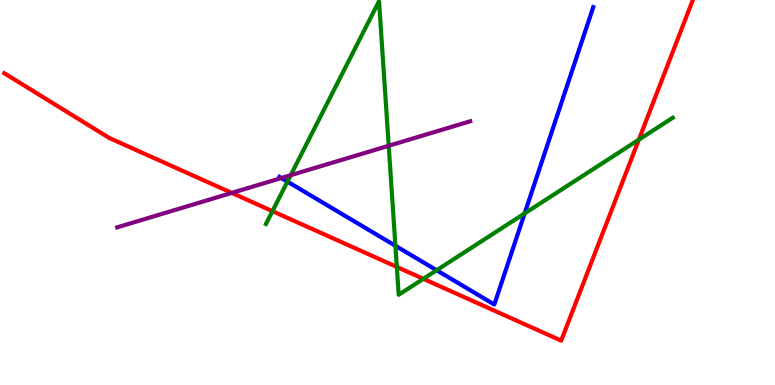[{'lines': ['blue', 'red'], 'intersections': []}, {'lines': ['green', 'red'], 'intersections': [{'x': 3.52, 'y': 4.52}, {'x': 5.12, 'y': 3.07}, {'x': 5.46, 'y': 2.76}, {'x': 8.24, 'y': 6.37}]}, {'lines': ['purple', 'red'], 'intersections': [{'x': 2.99, 'y': 4.99}]}, {'lines': ['blue', 'green'], 'intersections': [{'x': 3.71, 'y': 5.28}, {'x': 5.1, 'y': 3.62}, {'x': 5.63, 'y': 2.98}, {'x': 6.77, 'y': 4.46}]}, {'lines': ['blue', 'purple'], 'intersections': [{'x': 3.63, 'y': 5.38}]}, {'lines': ['green', 'purple'], 'intersections': [{'x': 3.75, 'y': 5.45}, {'x': 5.02, 'y': 6.21}]}]